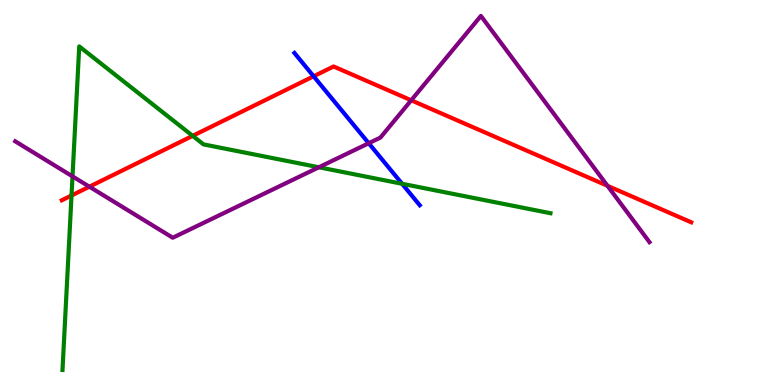[{'lines': ['blue', 'red'], 'intersections': [{'x': 4.05, 'y': 8.02}]}, {'lines': ['green', 'red'], 'intersections': [{'x': 0.923, 'y': 4.92}, {'x': 2.49, 'y': 6.47}]}, {'lines': ['purple', 'red'], 'intersections': [{'x': 1.15, 'y': 5.15}, {'x': 5.31, 'y': 7.39}, {'x': 7.84, 'y': 5.17}]}, {'lines': ['blue', 'green'], 'intersections': [{'x': 5.19, 'y': 5.23}]}, {'lines': ['blue', 'purple'], 'intersections': [{'x': 4.76, 'y': 6.28}]}, {'lines': ['green', 'purple'], 'intersections': [{'x': 0.936, 'y': 5.42}, {'x': 4.11, 'y': 5.66}]}]